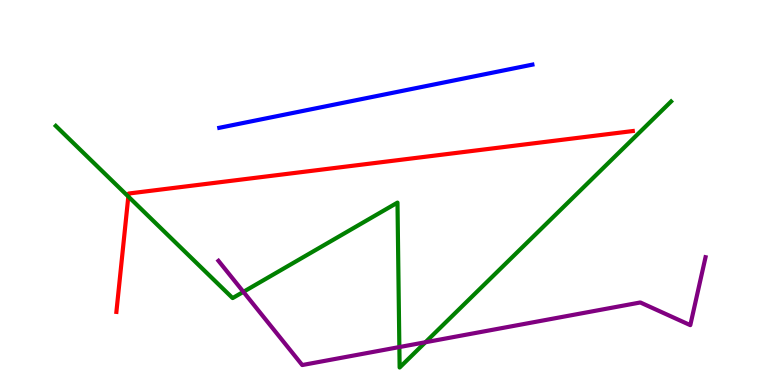[{'lines': ['blue', 'red'], 'intersections': []}, {'lines': ['green', 'red'], 'intersections': [{'x': 1.66, 'y': 4.9}]}, {'lines': ['purple', 'red'], 'intersections': []}, {'lines': ['blue', 'green'], 'intersections': []}, {'lines': ['blue', 'purple'], 'intersections': []}, {'lines': ['green', 'purple'], 'intersections': [{'x': 3.14, 'y': 2.42}, {'x': 5.15, 'y': 0.985}, {'x': 5.49, 'y': 1.11}]}]